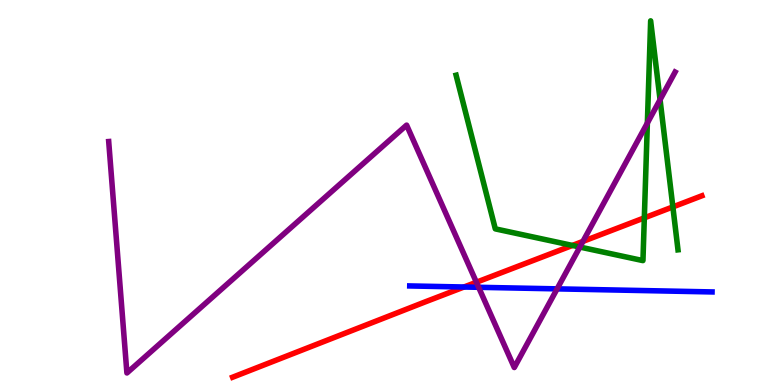[{'lines': ['blue', 'red'], 'intersections': [{'x': 5.99, 'y': 2.55}]}, {'lines': ['green', 'red'], 'intersections': [{'x': 7.39, 'y': 3.62}, {'x': 8.31, 'y': 4.34}, {'x': 8.68, 'y': 4.63}]}, {'lines': ['purple', 'red'], 'intersections': [{'x': 6.15, 'y': 2.67}, {'x': 7.52, 'y': 3.73}]}, {'lines': ['blue', 'green'], 'intersections': []}, {'lines': ['blue', 'purple'], 'intersections': [{'x': 6.18, 'y': 2.54}, {'x': 7.19, 'y': 2.5}]}, {'lines': ['green', 'purple'], 'intersections': [{'x': 7.48, 'y': 3.58}, {'x': 8.35, 'y': 6.8}, {'x': 8.52, 'y': 7.41}]}]